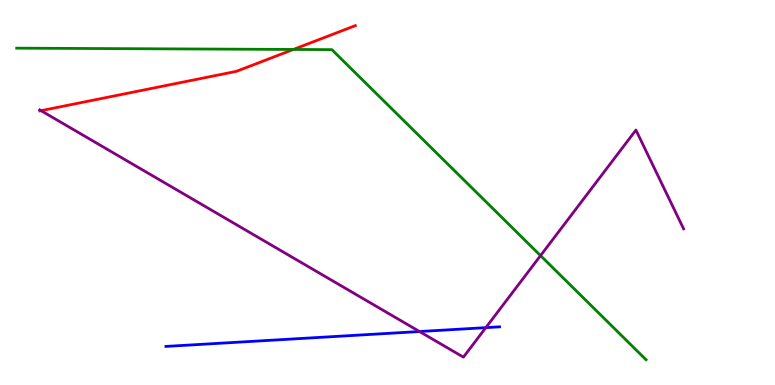[{'lines': ['blue', 'red'], 'intersections': []}, {'lines': ['green', 'red'], 'intersections': [{'x': 3.79, 'y': 8.72}]}, {'lines': ['purple', 'red'], 'intersections': [{'x': 0.53, 'y': 7.13}]}, {'lines': ['blue', 'green'], 'intersections': []}, {'lines': ['blue', 'purple'], 'intersections': [{'x': 5.41, 'y': 1.39}, {'x': 6.27, 'y': 1.49}]}, {'lines': ['green', 'purple'], 'intersections': [{'x': 6.97, 'y': 3.36}]}]